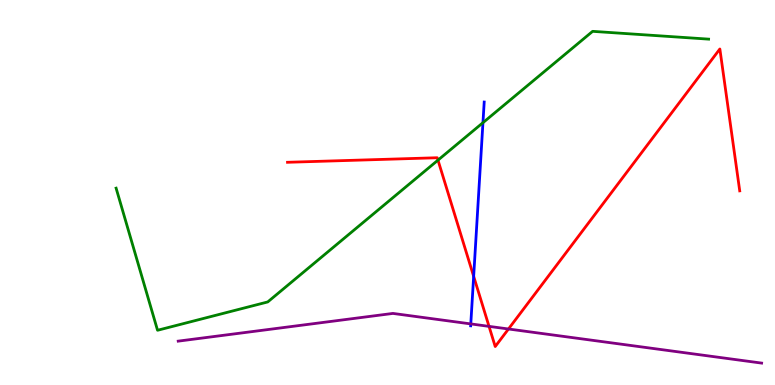[{'lines': ['blue', 'red'], 'intersections': [{'x': 6.11, 'y': 2.82}]}, {'lines': ['green', 'red'], 'intersections': [{'x': 5.65, 'y': 5.84}]}, {'lines': ['purple', 'red'], 'intersections': [{'x': 6.31, 'y': 1.52}, {'x': 6.56, 'y': 1.45}]}, {'lines': ['blue', 'green'], 'intersections': [{'x': 6.23, 'y': 6.81}]}, {'lines': ['blue', 'purple'], 'intersections': [{'x': 6.07, 'y': 1.59}]}, {'lines': ['green', 'purple'], 'intersections': []}]